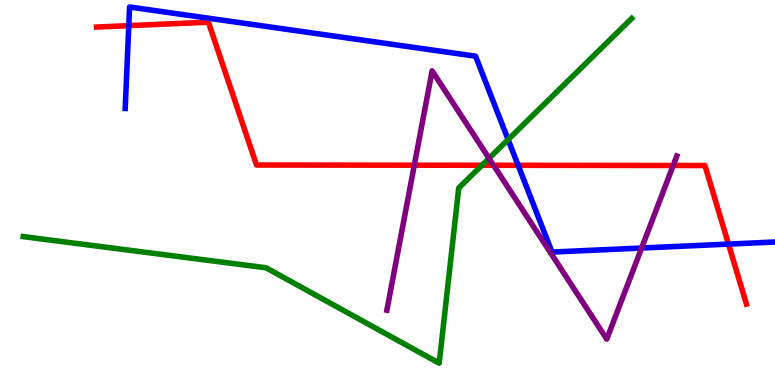[{'lines': ['blue', 'red'], 'intersections': [{'x': 1.66, 'y': 9.33}, {'x': 6.69, 'y': 5.71}, {'x': 9.4, 'y': 3.66}]}, {'lines': ['green', 'red'], 'intersections': [{'x': 6.22, 'y': 5.71}]}, {'lines': ['purple', 'red'], 'intersections': [{'x': 5.35, 'y': 5.71}, {'x': 6.37, 'y': 5.71}, {'x': 8.69, 'y': 5.7}]}, {'lines': ['blue', 'green'], 'intersections': [{'x': 6.56, 'y': 6.37}]}, {'lines': ['blue', 'purple'], 'intersections': [{'x': 8.28, 'y': 3.56}]}, {'lines': ['green', 'purple'], 'intersections': [{'x': 6.31, 'y': 5.89}]}]